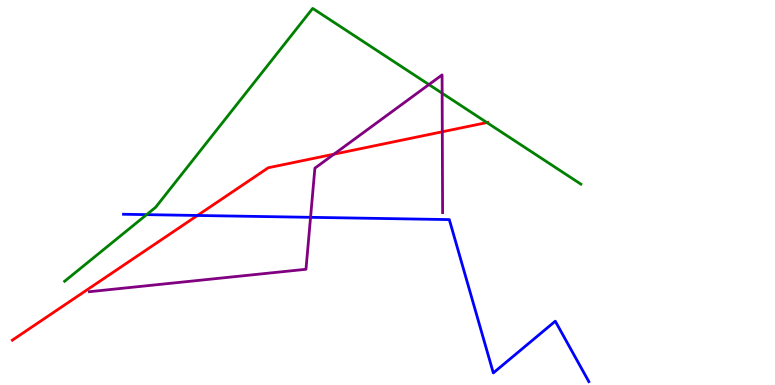[{'lines': ['blue', 'red'], 'intersections': [{'x': 2.55, 'y': 4.4}]}, {'lines': ['green', 'red'], 'intersections': [{'x': 6.28, 'y': 6.82}]}, {'lines': ['purple', 'red'], 'intersections': [{'x': 4.31, 'y': 6.0}, {'x': 5.71, 'y': 6.58}]}, {'lines': ['blue', 'green'], 'intersections': [{'x': 1.89, 'y': 4.42}]}, {'lines': ['blue', 'purple'], 'intersections': [{'x': 4.01, 'y': 4.36}]}, {'lines': ['green', 'purple'], 'intersections': [{'x': 5.53, 'y': 7.8}, {'x': 5.71, 'y': 7.58}]}]